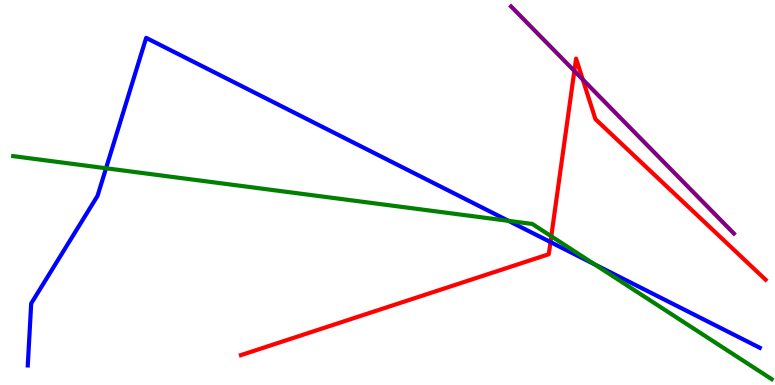[{'lines': ['blue', 'red'], 'intersections': [{'x': 7.1, 'y': 3.71}]}, {'lines': ['green', 'red'], 'intersections': [{'x': 7.11, 'y': 3.86}]}, {'lines': ['purple', 'red'], 'intersections': [{'x': 7.41, 'y': 8.16}, {'x': 7.52, 'y': 7.94}]}, {'lines': ['blue', 'green'], 'intersections': [{'x': 1.37, 'y': 5.63}, {'x': 6.56, 'y': 4.26}, {'x': 7.67, 'y': 3.13}]}, {'lines': ['blue', 'purple'], 'intersections': []}, {'lines': ['green', 'purple'], 'intersections': []}]